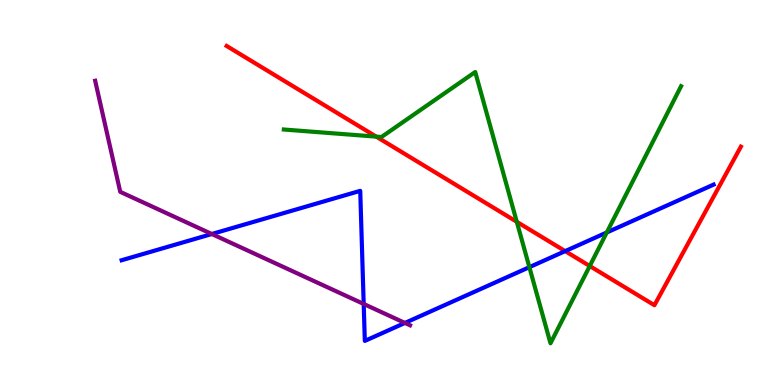[{'lines': ['blue', 'red'], 'intersections': [{'x': 7.29, 'y': 3.48}]}, {'lines': ['green', 'red'], 'intersections': [{'x': 4.85, 'y': 6.45}, {'x': 6.67, 'y': 4.24}, {'x': 7.61, 'y': 3.09}]}, {'lines': ['purple', 'red'], 'intersections': []}, {'lines': ['blue', 'green'], 'intersections': [{'x': 6.83, 'y': 3.06}, {'x': 7.83, 'y': 3.96}]}, {'lines': ['blue', 'purple'], 'intersections': [{'x': 2.73, 'y': 3.92}, {'x': 4.69, 'y': 2.11}, {'x': 5.22, 'y': 1.61}]}, {'lines': ['green', 'purple'], 'intersections': []}]